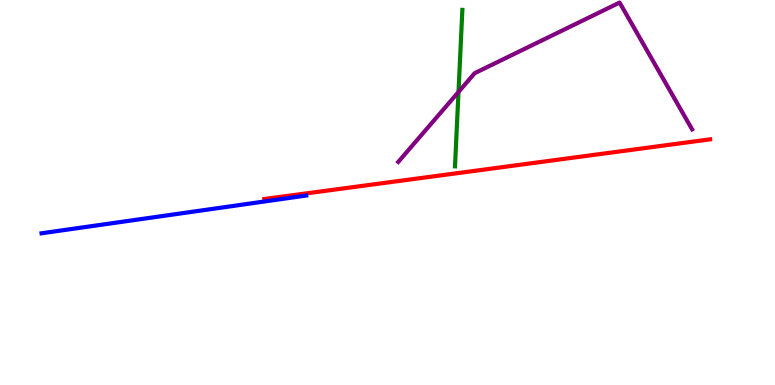[{'lines': ['blue', 'red'], 'intersections': []}, {'lines': ['green', 'red'], 'intersections': []}, {'lines': ['purple', 'red'], 'intersections': []}, {'lines': ['blue', 'green'], 'intersections': []}, {'lines': ['blue', 'purple'], 'intersections': []}, {'lines': ['green', 'purple'], 'intersections': [{'x': 5.92, 'y': 7.61}]}]